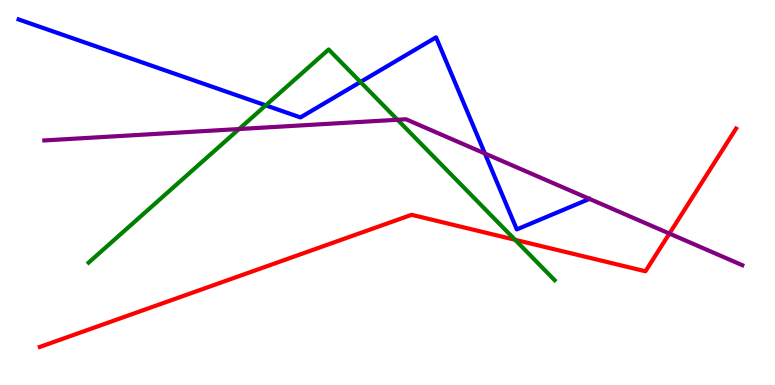[{'lines': ['blue', 'red'], 'intersections': []}, {'lines': ['green', 'red'], 'intersections': [{'x': 6.65, 'y': 3.77}]}, {'lines': ['purple', 'red'], 'intersections': [{'x': 8.64, 'y': 3.93}]}, {'lines': ['blue', 'green'], 'intersections': [{'x': 3.43, 'y': 7.26}, {'x': 4.65, 'y': 7.87}]}, {'lines': ['blue', 'purple'], 'intersections': [{'x': 6.26, 'y': 6.01}]}, {'lines': ['green', 'purple'], 'intersections': [{'x': 3.08, 'y': 6.65}, {'x': 5.13, 'y': 6.89}]}]